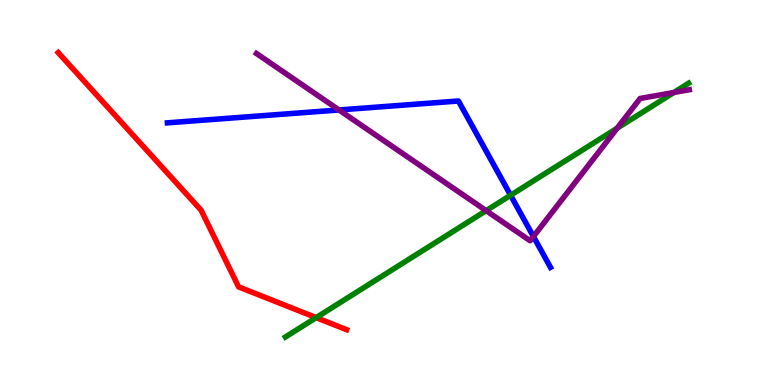[{'lines': ['blue', 'red'], 'intersections': []}, {'lines': ['green', 'red'], 'intersections': [{'x': 4.08, 'y': 1.75}]}, {'lines': ['purple', 'red'], 'intersections': []}, {'lines': ['blue', 'green'], 'intersections': [{'x': 6.59, 'y': 4.93}]}, {'lines': ['blue', 'purple'], 'intersections': [{'x': 4.37, 'y': 7.14}, {'x': 6.88, 'y': 3.86}]}, {'lines': ['green', 'purple'], 'intersections': [{'x': 6.27, 'y': 4.53}, {'x': 7.96, 'y': 6.67}, {'x': 8.7, 'y': 7.6}]}]